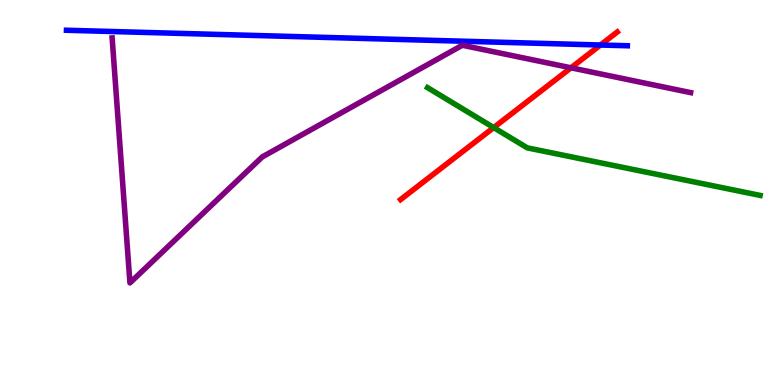[{'lines': ['blue', 'red'], 'intersections': [{'x': 7.75, 'y': 8.83}]}, {'lines': ['green', 'red'], 'intersections': [{'x': 6.37, 'y': 6.69}]}, {'lines': ['purple', 'red'], 'intersections': [{'x': 7.37, 'y': 8.24}]}, {'lines': ['blue', 'green'], 'intersections': []}, {'lines': ['blue', 'purple'], 'intersections': []}, {'lines': ['green', 'purple'], 'intersections': []}]